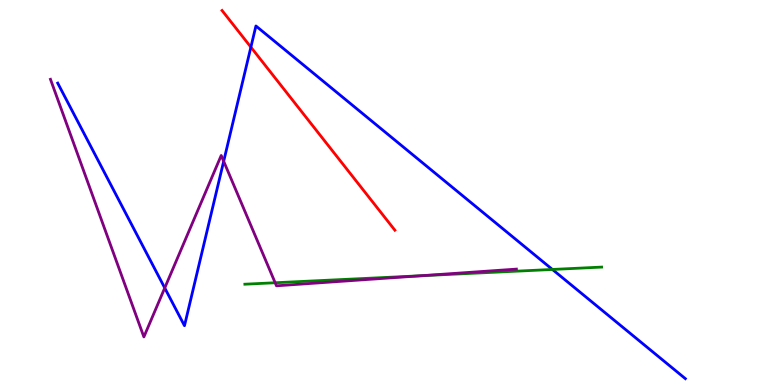[{'lines': ['blue', 'red'], 'intersections': [{'x': 3.24, 'y': 8.78}]}, {'lines': ['green', 'red'], 'intersections': []}, {'lines': ['purple', 'red'], 'intersections': []}, {'lines': ['blue', 'green'], 'intersections': [{'x': 7.13, 'y': 3.0}]}, {'lines': ['blue', 'purple'], 'intersections': [{'x': 2.13, 'y': 2.52}, {'x': 2.89, 'y': 5.81}]}, {'lines': ['green', 'purple'], 'intersections': [{'x': 3.55, 'y': 2.66}, {'x': 5.43, 'y': 2.84}]}]